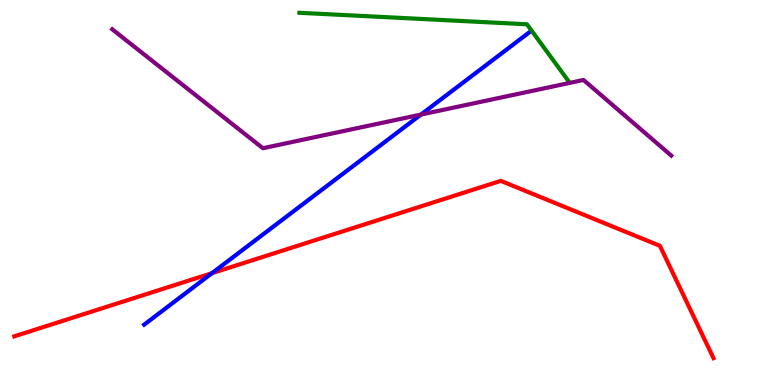[{'lines': ['blue', 'red'], 'intersections': [{'x': 2.74, 'y': 2.91}]}, {'lines': ['green', 'red'], 'intersections': []}, {'lines': ['purple', 'red'], 'intersections': []}, {'lines': ['blue', 'green'], 'intersections': []}, {'lines': ['blue', 'purple'], 'intersections': [{'x': 5.43, 'y': 7.02}]}, {'lines': ['green', 'purple'], 'intersections': []}]